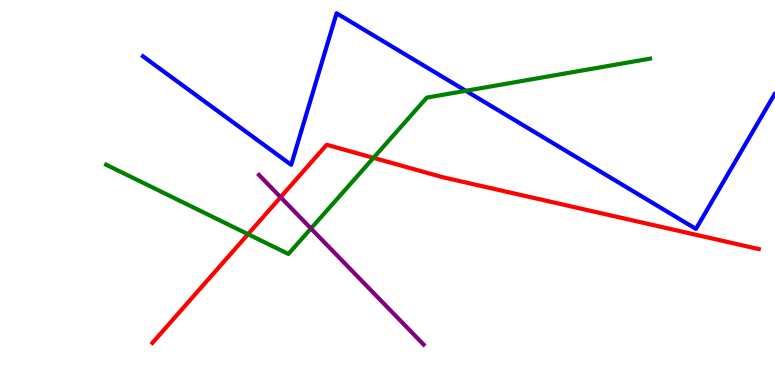[{'lines': ['blue', 'red'], 'intersections': []}, {'lines': ['green', 'red'], 'intersections': [{'x': 3.2, 'y': 3.92}, {'x': 4.82, 'y': 5.9}]}, {'lines': ['purple', 'red'], 'intersections': [{'x': 3.62, 'y': 4.88}]}, {'lines': ['blue', 'green'], 'intersections': [{'x': 6.01, 'y': 7.64}]}, {'lines': ['blue', 'purple'], 'intersections': []}, {'lines': ['green', 'purple'], 'intersections': [{'x': 4.01, 'y': 4.07}]}]